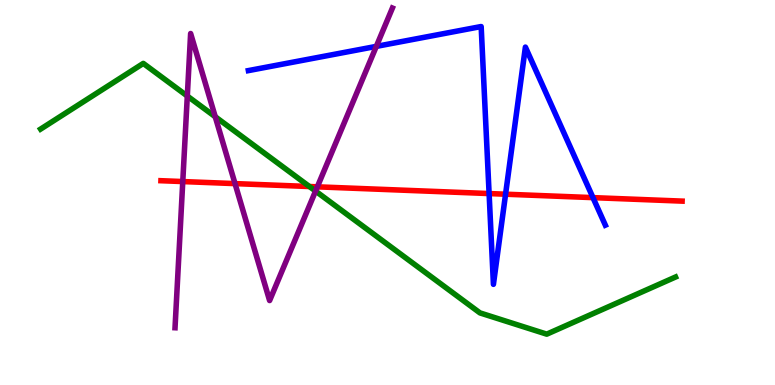[{'lines': ['blue', 'red'], 'intersections': [{'x': 6.31, 'y': 4.97}, {'x': 6.52, 'y': 4.96}, {'x': 7.65, 'y': 4.87}]}, {'lines': ['green', 'red'], 'intersections': [{'x': 3.99, 'y': 5.16}]}, {'lines': ['purple', 'red'], 'intersections': [{'x': 2.36, 'y': 5.28}, {'x': 3.03, 'y': 5.23}, {'x': 4.09, 'y': 5.15}]}, {'lines': ['blue', 'green'], 'intersections': []}, {'lines': ['blue', 'purple'], 'intersections': [{'x': 4.86, 'y': 8.8}]}, {'lines': ['green', 'purple'], 'intersections': [{'x': 2.42, 'y': 7.51}, {'x': 2.78, 'y': 6.97}, {'x': 4.07, 'y': 5.04}]}]